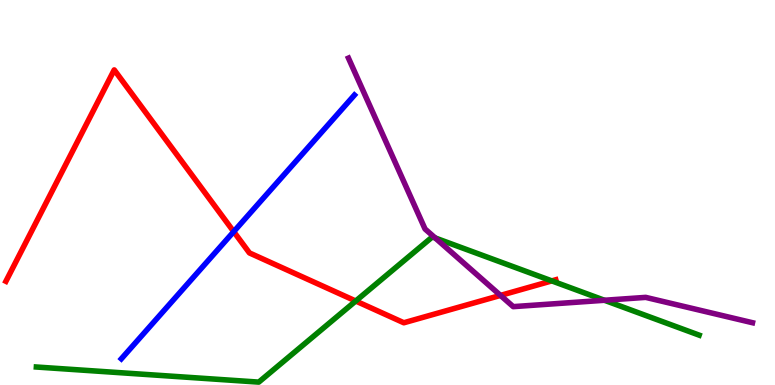[{'lines': ['blue', 'red'], 'intersections': [{'x': 3.02, 'y': 3.98}]}, {'lines': ['green', 'red'], 'intersections': [{'x': 4.59, 'y': 2.18}, {'x': 7.12, 'y': 2.7}]}, {'lines': ['purple', 'red'], 'intersections': [{'x': 6.46, 'y': 2.33}]}, {'lines': ['blue', 'green'], 'intersections': []}, {'lines': ['blue', 'purple'], 'intersections': []}, {'lines': ['green', 'purple'], 'intersections': [{'x': 5.62, 'y': 3.82}, {'x': 7.8, 'y': 2.2}]}]